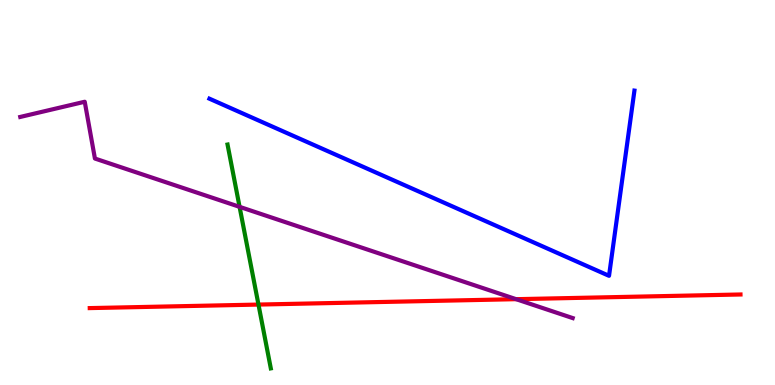[{'lines': ['blue', 'red'], 'intersections': []}, {'lines': ['green', 'red'], 'intersections': [{'x': 3.34, 'y': 2.09}]}, {'lines': ['purple', 'red'], 'intersections': [{'x': 6.66, 'y': 2.23}]}, {'lines': ['blue', 'green'], 'intersections': []}, {'lines': ['blue', 'purple'], 'intersections': []}, {'lines': ['green', 'purple'], 'intersections': [{'x': 3.09, 'y': 4.63}]}]